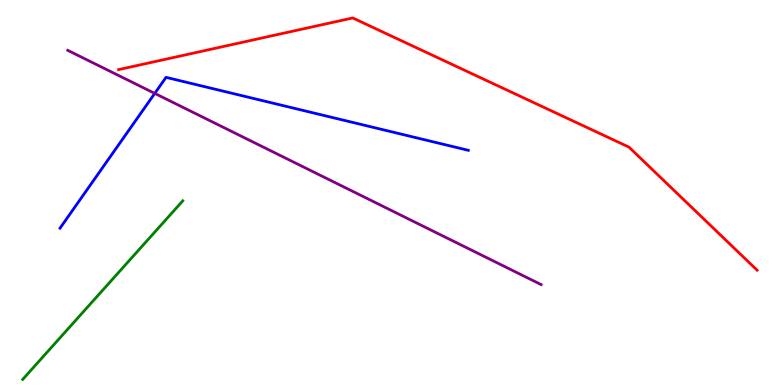[{'lines': ['blue', 'red'], 'intersections': []}, {'lines': ['green', 'red'], 'intersections': []}, {'lines': ['purple', 'red'], 'intersections': []}, {'lines': ['blue', 'green'], 'intersections': []}, {'lines': ['blue', 'purple'], 'intersections': [{'x': 2.0, 'y': 7.57}]}, {'lines': ['green', 'purple'], 'intersections': []}]